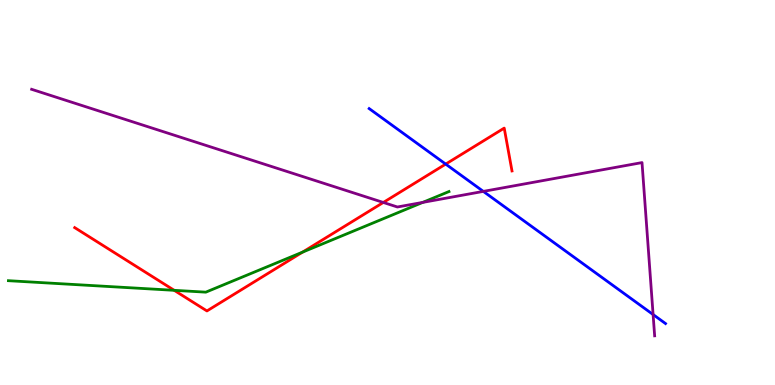[{'lines': ['blue', 'red'], 'intersections': [{'x': 5.75, 'y': 5.74}]}, {'lines': ['green', 'red'], 'intersections': [{'x': 2.25, 'y': 2.46}, {'x': 3.9, 'y': 3.45}]}, {'lines': ['purple', 'red'], 'intersections': [{'x': 4.95, 'y': 4.74}]}, {'lines': ['blue', 'green'], 'intersections': []}, {'lines': ['blue', 'purple'], 'intersections': [{'x': 6.24, 'y': 5.03}, {'x': 8.43, 'y': 1.83}]}, {'lines': ['green', 'purple'], 'intersections': [{'x': 5.46, 'y': 4.74}]}]